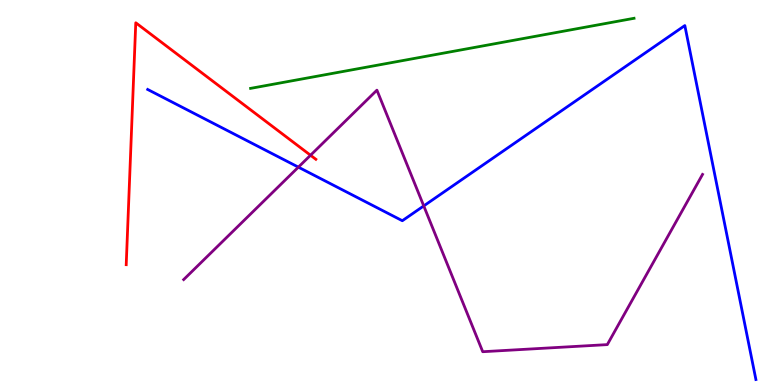[{'lines': ['blue', 'red'], 'intersections': []}, {'lines': ['green', 'red'], 'intersections': []}, {'lines': ['purple', 'red'], 'intersections': [{'x': 4.01, 'y': 5.97}]}, {'lines': ['blue', 'green'], 'intersections': []}, {'lines': ['blue', 'purple'], 'intersections': [{'x': 3.85, 'y': 5.66}, {'x': 5.47, 'y': 4.65}]}, {'lines': ['green', 'purple'], 'intersections': []}]